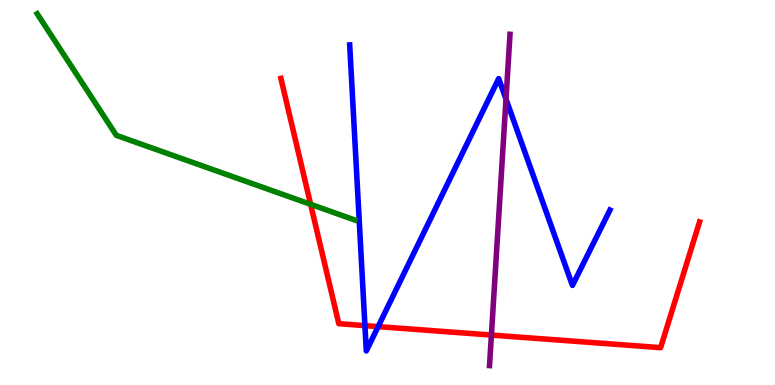[{'lines': ['blue', 'red'], 'intersections': [{'x': 4.71, 'y': 1.54}, {'x': 4.88, 'y': 1.52}]}, {'lines': ['green', 'red'], 'intersections': [{'x': 4.01, 'y': 4.69}]}, {'lines': ['purple', 'red'], 'intersections': [{'x': 6.34, 'y': 1.3}]}, {'lines': ['blue', 'green'], 'intersections': []}, {'lines': ['blue', 'purple'], 'intersections': [{'x': 6.53, 'y': 7.43}]}, {'lines': ['green', 'purple'], 'intersections': []}]